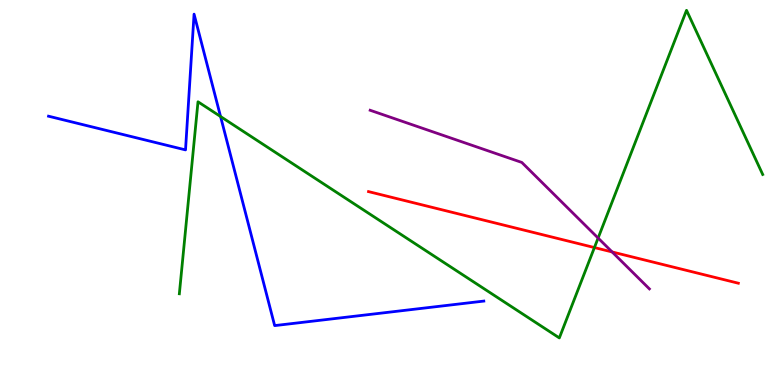[{'lines': ['blue', 'red'], 'intersections': []}, {'lines': ['green', 'red'], 'intersections': [{'x': 7.67, 'y': 3.57}]}, {'lines': ['purple', 'red'], 'intersections': [{'x': 7.9, 'y': 3.46}]}, {'lines': ['blue', 'green'], 'intersections': [{'x': 2.85, 'y': 6.97}]}, {'lines': ['blue', 'purple'], 'intersections': []}, {'lines': ['green', 'purple'], 'intersections': [{'x': 7.72, 'y': 3.82}]}]